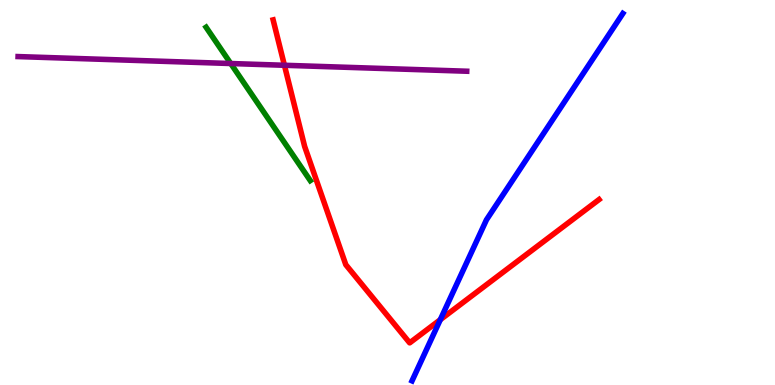[{'lines': ['blue', 'red'], 'intersections': [{'x': 5.68, 'y': 1.7}]}, {'lines': ['green', 'red'], 'intersections': []}, {'lines': ['purple', 'red'], 'intersections': [{'x': 3.67, 'y': 8.3}]}, {'lines': ['blue', 'green'], 'intersections': []}, {'lines': ['blue', 'purple'], 'intersections': []}, {'lines': ['green', 'purple'], 'intersections': [{'x': 2.98, 'y': 8.35}]}]